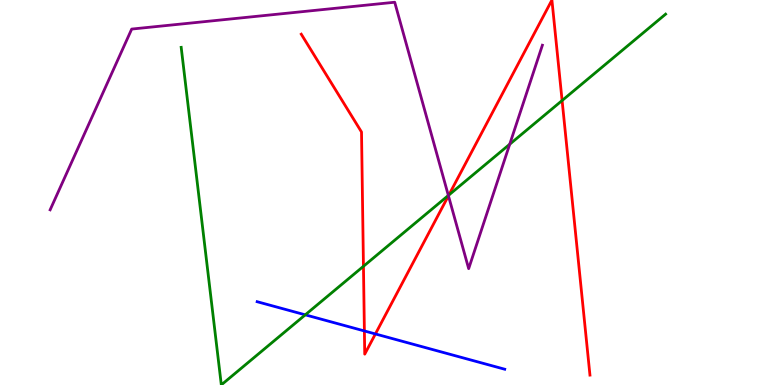[{'lines': ['blue', 'red'], 'intersections': [{'x': 4.7, 'y': 1.4}, {'x': 4.84, 'y': 1.33}]}, {'lines': ['green', 'red'], 'intersections': [{'x': 4.69, 'y': 3.08}, {'x': 5.79, 'y': 4.93}, {'x': 7.25, 'y': 7.39}]}, {'lines': ['purple', 'red'], 'intersections': [{'x': 5.79, 'y': 4.91}]}, {'lines': ['blue', 'green'], 'intersections': [{'x': 3.94, 'y': 1.82}]}, {'lines': ['blue', 'purple'], 'intersections': []}, {'lines': ['green', 'purple'], 'intersections': [{'x': 5.79, 'y': 4.92}, {'x': 6.58, 'y': 6.25}]}]